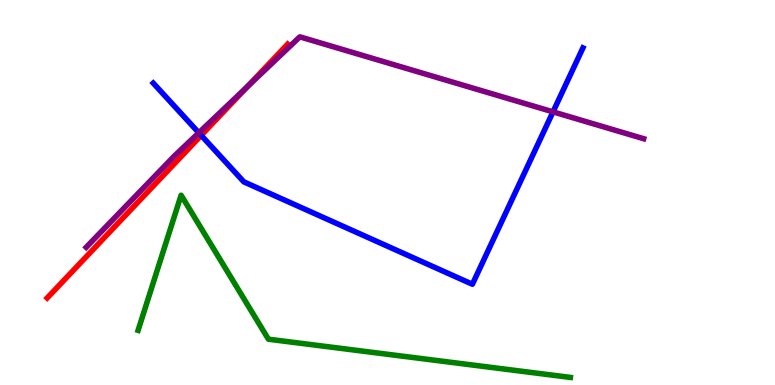[{'lines': ['blue', 'red'], 'intersections': [{'x': 2.6, 'y': 6.48}]}, {'lines': ['green', 'red'], 'intersections': []}, {'lines': ['purple', 'red'], 'intersections': [{'x': 3.19, 'y': 7.74}]}, {'lines': ['blue', 'green'], 'intersections': []}, {'lines': ['blue', 'purple'], 'intersections': [{'x': 2.57, 'y': 6.55}, {'x': 7.14, 'y': 7.09}]}, {'lines': ['green', 'purple'], 'intersections': []}]